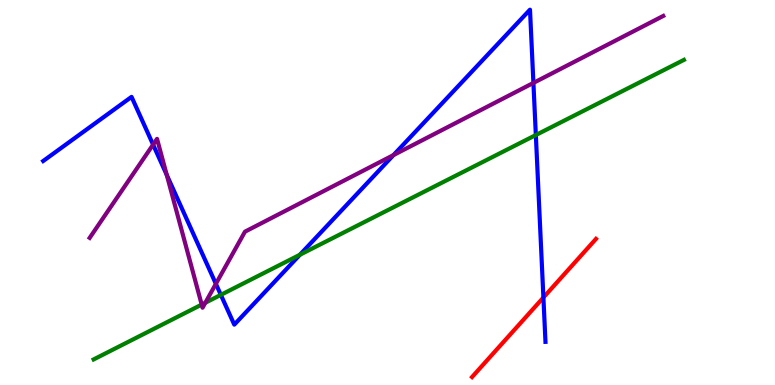[{'lines': ['blue', 'red'], 'intersections': [{'x': 7.01, 'y': 2.27}]}, {'lines': ['green', 'red'], 'intersections': []}, {'lines': ['purple', 'red'], 'intersections': []}, {'lines': ['blue', 'green'], 'intersections': [{'x': 2.85, 'y': 2.34}, {'x': 3.87, 'y': 3.38}, {'x': 6.91, 'y': 6.49}]}, {'lines': ['blue', 'purple'], 'intersections': [{'x': 1.98, 'y': 6.24}, {'x': 2.15, 'y': 5.46}, {'x': 2.79, 'y': 2.63}, {'x': 5.08, 'y': 5.97}, {'x': 6.88, 'y': 7.85}]}, {'lines': ['green', 'purple'], 'intersections': [{'x': 2.6, 'y': 2.09}, {'x': 2.65, 'y': 2.14}]}]